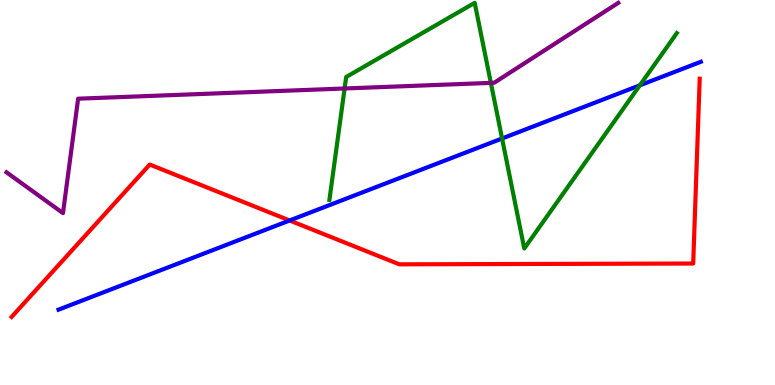[{'lines': ['blue', 'red'], 'intersections': [{'x': 3.74, 'y': 4.27}]}, {'lines': ['green', 'red'], 'intersections': []}, {'lines': ['purple', 'red'], 'intersections': []}, {'lines': ['blue', 'green'], 'intersections': [{'x': 6.48, 'y': 6.4}, {'x': 8.26, 'y': 7.78}]}, {'lines': ['blue', 'purple'], 'intersections': []}, {'lines': ['green', 'purple'], 'intersections': [{'x': 4.45, 'y': 7.7}, {'x': 6.33, 'y': 7.85}]}]